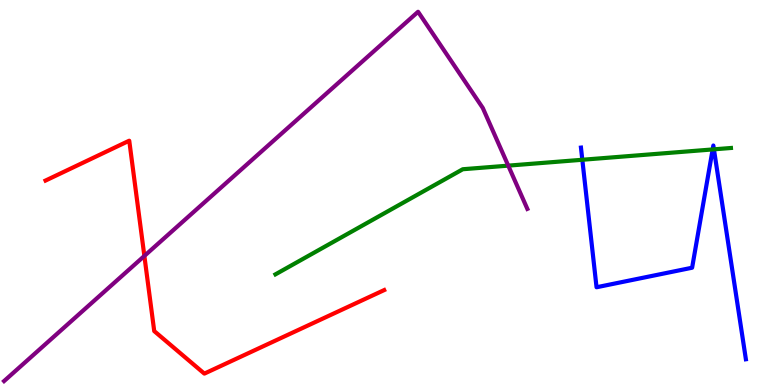[{'lines': ['blue', 'red'], 'intersections': []}, {'lines': ['green', 'red'], 'intersections': []}, {'lines': ['purple', 'red'], 'intersections': [{'x': 1.86, 'y': 3.35}]}, {'lines': ['blue', 'green'], 'intersections': [{'x': 7.51, 'y': 5.85}, {'x': 9.2, 'y': 6.12}, {'x': 9.21, 'y': 6.12}]}, {'lines': ['blue', 'purple'], 'intersections': []}, {'lines': ['green', 'purple'], 'intersections': [{'x': 6.56, 'y': 5.7}]}]